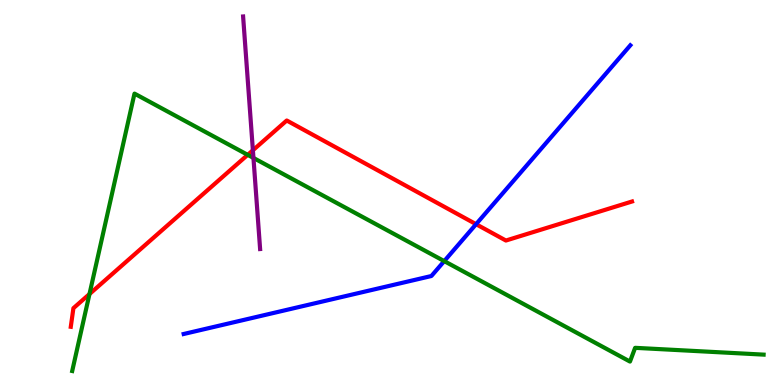[{'lines': ['blue', 'red'], 'intersections': [{'x': 6.14, 'y': 4.18}]}, {'lines': ['green', 'red'], 'intersections': [{'x': 1.15, 'y': 2.36}, {'x': 3.2, 'y': 5.98}]}, {'lines': ['purple', 'red'], 'intersections': [{'x': 3.26, 'y': 6.1}]}, {'lines': ['blue', 'green'], 'intersections': [{'x': 5.73, 'y': 3.22}]}, {'lines': ['blue', 'purple'], 'intersections': []}, {'lines': ['green', 'purple'], 'intersections': [{'x': 3.27, 'y': 5.9}]}]